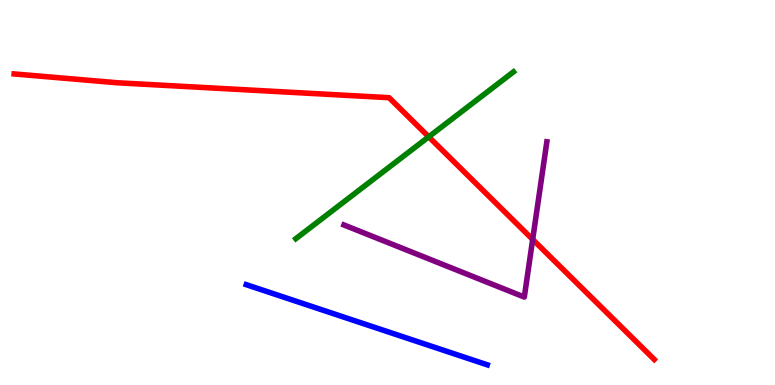[{'lines': ['blue', 'red'], 'intersections': []}, {'lines': ['green', 'red'], 'intersections': [{'x': 5.53, 'y': 6.45}]}, {'lines': ['purple', 'red'], 'intersections': [{'x': 6.87, 'y': 3.78}]}, {'lines': ['blue', 'green'], 'intersections': []}, {'lines': ['blue', 'purple'], 'intersections': []}, {'lines': ['green', 'purple'], 'intersections': []}]